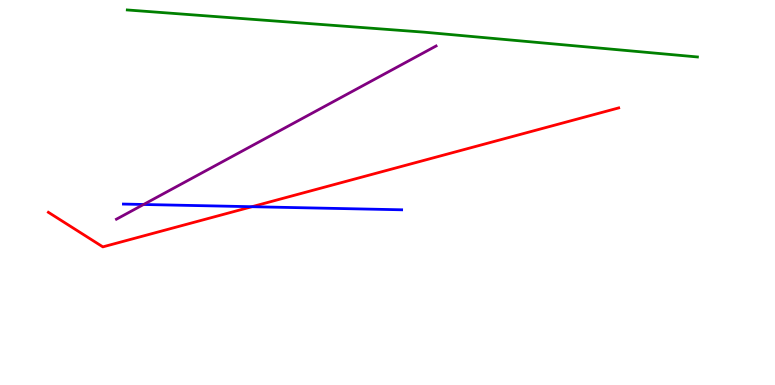[{'lines': ['blue', 'red'], 'intersections': [{'x': 3.25, 'y': 4.63}]}, {'lines': ['green', 'red'], 'intersections': []}, {'lines': ['purple', 'red'], 'intersections': []}, {'lines': ['blue', 'green'], 'intersections': []}, {'lines': ['blue', 'purple'], 'intersections': [{'x': 1.85, 'y': 4.69}]}, {'lines': ['green', 'purple'], 'intersections': []}]